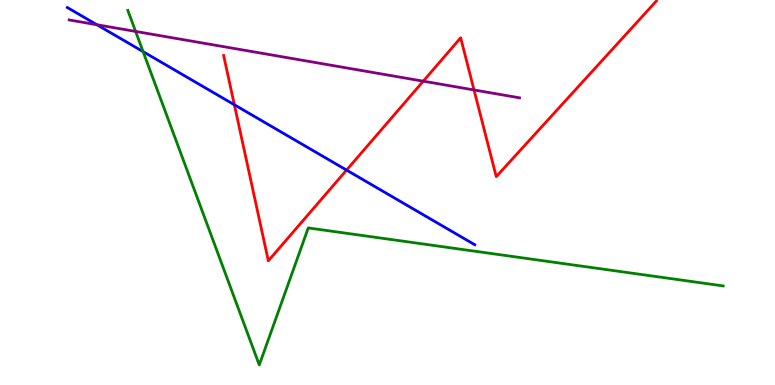[{'lines': ['blue', 'red'], 'intersections': [{'x': 3.02, 'y': 7.28}, {'x': 4.47, 'y': 5.58}]}, {'lines': ['green', 'red'], 'intersections': []}, {'lines': ['purple', 'red'], 'intersections': [{'x': 5.46, 'y': 7.89}, {'x': 6.12, 'y': 7.66}]}, {'lines': ['blue', 'green'], 'intersections': [{'x': 1.85, 'y': 8.66}]}, {'lines': ['blue', 'purple'], 'intersections': [{'x': 1.25, 'y': 9.36}]}, {'lines': ['green', 'purple'], 'intersections': [{'x': 1.75, 'y': 9.18}]}]